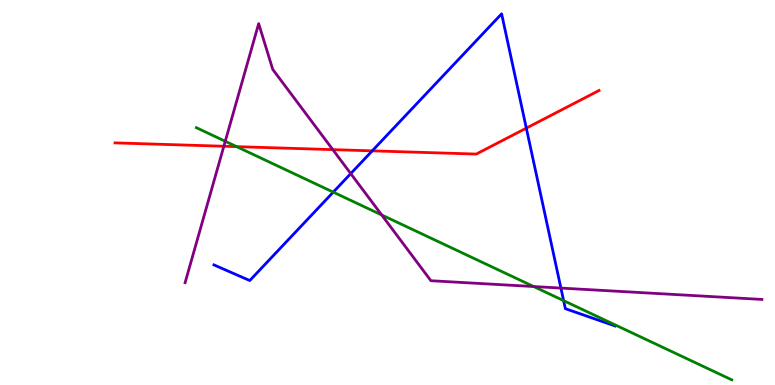[{'lines': ['blue', 'red'], 'intersections': [{'x': 4.8, 'y': 6.08}, {'x': 6.79, 'y': 6.67}]}, {'lines': ['green', 'red'], 'intersections': [{'x': 3.05, 'y': 6.19}]}, {'lines': ['purple', 'red'], 'intersections': [{'x': 2.89, 'y': 6.2}, {'x': 4.29, 'y': 6.11}]}, {'lines': ['blue', 'green'], 'intersections': [{'x': 4.3, 'y': 5.01}, {'x': 7.27, 'y': 2.19}]}, {'lines': ['blue', 'purple'], 'intersections': [{'x': 4.53, 'y': 5.49}, {'x': 7.24, 'y': 2.52}]}, {'lines': ['green', 'purple'], 'intersections': [{'x': 2.91, 'y': 6.33}, {'x': 4.92, 'y': 4.42}, {'x': 6.89, 'y': 2.56}]}]